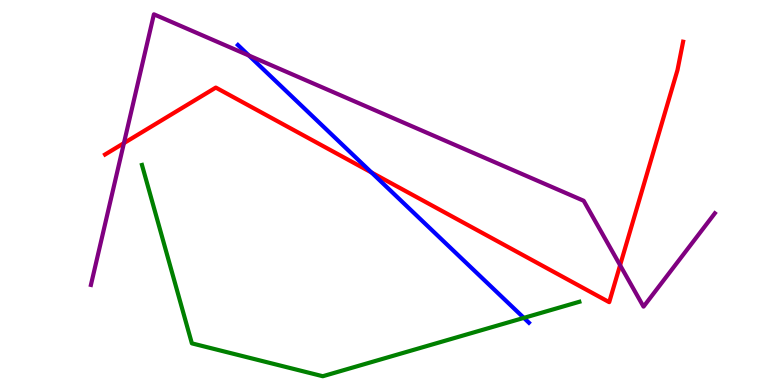[{'lines': ['blue', 'red'], 'intersections': [{'x': 4.79, 'y': 5.52}]}, {'lines': ['green', 'red'], 'intersections': []}, {'lines': ['purple', 'red'], 'intersections': [{'x': 1.6, 'y': 6.28}, {'x': 8.0, 'y': 3.11}]}, {'lines': ['blue', 'green'], 'intersections': [{'x': 6.76, 'y': 1.74}]}, {'lines': ['blue', 'purple'], 'intersections': [{'x': 3.21, 'y': 8.56}]}, {'lines': ['green', 'purple'], 'intersections': []}]